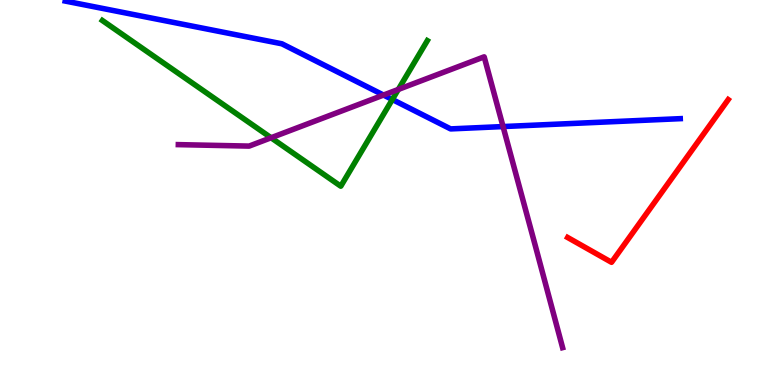[{'lines': ['blue', 'red'], 'intersections': []}, {'lines': ['green', 'red'], 'intersections': []}, {'lines': ['purple', 'red'], 'intersections': []}, {'lines': ['blue', 'green'], 'intersections': [{'x': 5.06, 'y': 7.42}]}, {'lines': ['blue', 'purple'], 'intersections': [{'x': 4.95, 'y': 7.53}, {'x': 6.49, 'y': 6.71}]}, {'lines': ['green', 'purple'], 'intersections': [{'x': 3.5, 'y': 6.42}, {'x': 5.14, 'y': 7.68}]}]